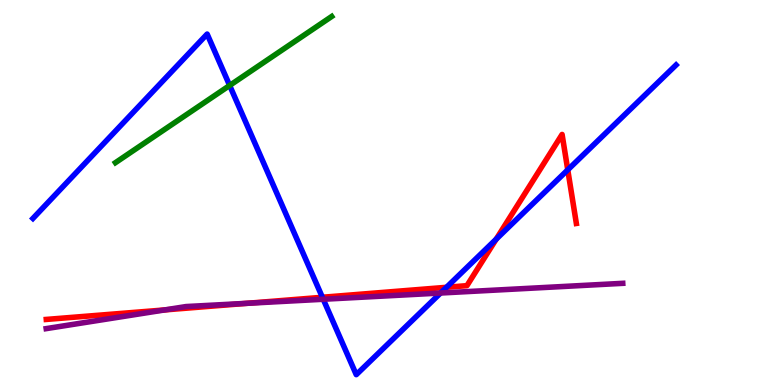[{'lines': ['blue', 'red'], 'intersections': [{'x': 4.16, 'y': 2.28}, {'x': 5.76, 'y': 2.54}, {'x': 6.4, 'y': 3.79}, {'x': 7.33, 'y': 5.59}]}, {'lines': ['green', 'red'], 'intersections': []}, {'lines': ['purple', 'red'], 'intersections': [{'x': 2.13, 'y': 1.95}, {'x': 3.19, 'y': 2.12}]}, {'lines': ['blue', 'green'], 'intersections': [{'x': 2.96, 'y': 7.78}]}, {'lines': ['blue', 'purple'], 'intersections': [{'x': 4.17, 'y': 2.23}, {'x': 5.68, 'y': 2.39}]}, {'lines': ['green', 'purple'], 'intersections': []}]